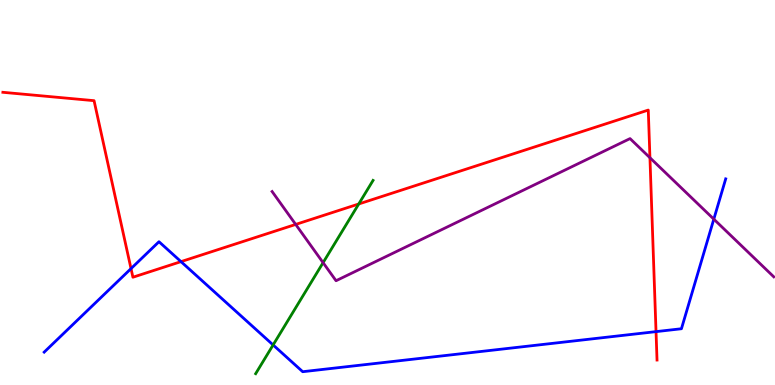[{'lines': ['blue', 'red'], 'intersections': [{'x': 1.69, 'y': 3.02}, {'x': 2.34, 'y': 3.2}, {'x': 8.46, 'y': 1.39}]}, {'lines': ['green', 'red'], 'intersections': [{'x': 4.63, 'y': 4.7}]}, {'lines': ['purple', 'red'], 'intersections': [{'x': 3.82, 'y': 4.17}, {'x': 8.39, 'y': 5.9}]}, {'lines': ['blue', 'green'], 'intersections': [{'x': 3.52, 'y': 1.04}]}, {'lines': ['blue', 'purple'], 'intersections': [{'x': 9.21, 'y': 4.31}]}, {'lines': ['green', 'purple'], 'intersections': [{'x': 4.17, 'y': 3.18}]}]